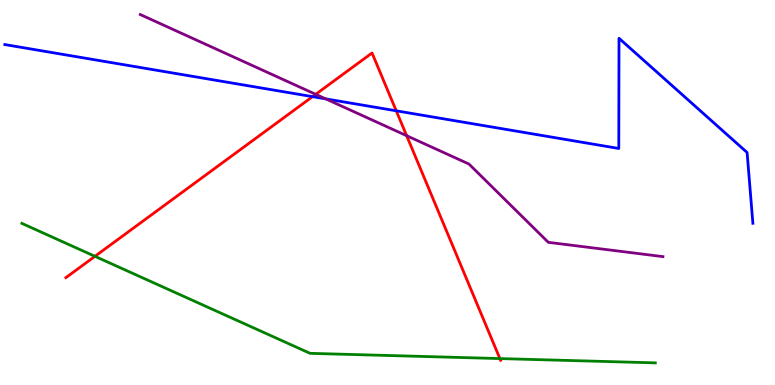[{'lines': ['blue', 'red'], 'intersections': [{'x': 4.03, 'y': 7.49}, {'x': 5.11, 'y': 7.12}]}, {'lines': ['green', 'red'], 'intersections': [{'x': 1.23, 'y': 3.34}, {'x': 6.45, 'y': 0.686}]}, {'lines': ['purple', 'red'], 'intersections': [{'x': 4.07, 'y': 7.55}, {'x': 5.25, 'y': 6.48}]}, {'lines': ['blue', 'green'], 'intersections': []}, {'lines': ['blue', 'purple'], 'intersections': [{'x': 4.2, 'y': 7.43}]}, {'lines': ['green', 'purple'], 'intersections': []}]